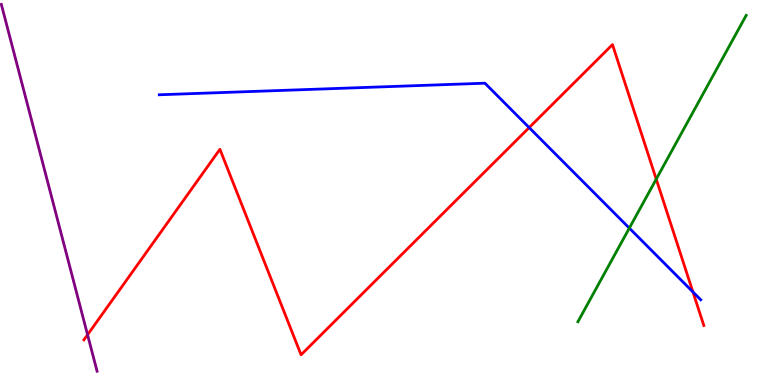[{'lines': ['blue', 'red'], 'intersections': [{'x': 6.83, 'y': 6.69}, {'x': 8.94, 'y': 2.42}]}, {'lines': ['green', 'red'], 'intersections': [{'x': 8.47, 'y': 5.35}]}, {'lines': ['purple', 'red'], 'intersections': [{'x': 1.13, 'y': 1.31}]}, {'lines': ['blue', 'green'], 'intersections': [{'x': 8.12, 'y': 4.07}]}, {'lines': ['blue', 'purple'], 'intersections': []}, {'lines': ['green', 'purple'], 'intersections': []}]